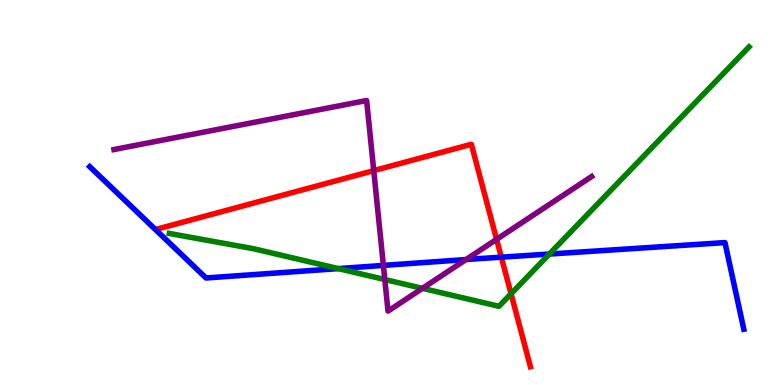[{'lines': ['blue', 'red'], 'intersections': [{'x': 6.47, 'y': 3.32}]}, {'lines': ['green', 'red'], 'intersections': [{'x': 6.59, 'y': 2.37}]}, {'lines': ['purple', 'red'], 'intersections': [{'x': 4.82, 'y': 5.57}, {'x': 6.41, 'y': 3.78}]}, {'lines': ['blue', 'green'], 'intersections': [{'x': 4.36, 'y': 3.02}, {'x': 7.09, 'y': 3.4}]}, {'lines': ['blue', 'purple'], 'intersections': [{'x': 4.95, 'y': 3.11}, {'x': 6.01, 'y': 3.26}]}, {'lines': ['green', 'purple'], 'intersections': [{'x': 4.97, 'y': 2.74}, {'x': 5.45, 'y': 2.51}]}]